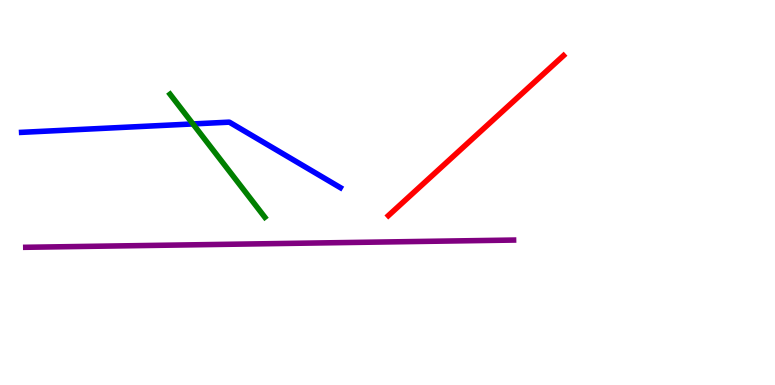[{'lines': ['blue', 'red'], 'intersections': []}, {'lines': ['green', 'red'], 'intersections': []}, {'lines': ['purple', 'red'], 'intersections': []}, {'lines': ['blue', 'green'], 'intersections': [{'x': 2.49, 'y': 6.78}]}, {'lines': ['blue', 'purple'], 'intersections': []}, {'lines': ['green', 'purple'], 'intersections': []}]